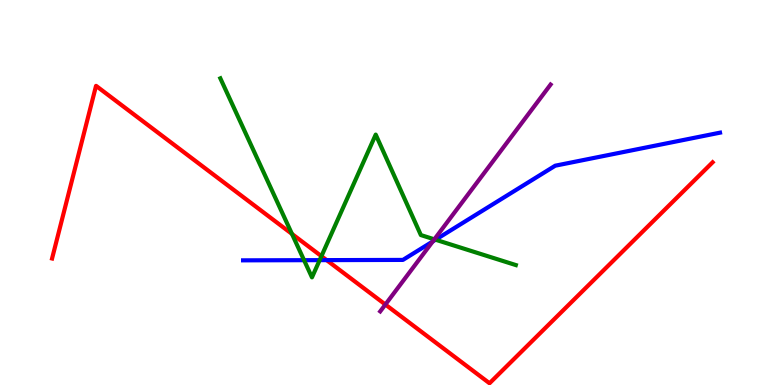[{'lines': ['blue', 'red'], 'intersections': [{'x': 4.21, 'y': 3.24}]}, {'lines': ['green', 'red'], 'intersections': [{'x': 3.77, 'y': 3.92}, {'x': 4.15, 'y': 3.35}]}, {'lines': ['purple', 'red'], 'intersections': [{'x': 4.97, 'y': 2.09}]}, {'lines': ['blue', 'green'], 'intersections': [{'x': 3.92, 'y': 3.24}, {'x': 4.12, 'y': 3.24}, {'x': 5.62, 'y': 3.77}]}, {'lines': ['blue', 'purple'], 'intersections': [{'x': 5.58, 'y': 3.73}]}, {'lines': ['green', 'purple'], 'intersections': [{'x': 5.6, 'y': 3.78}]}]